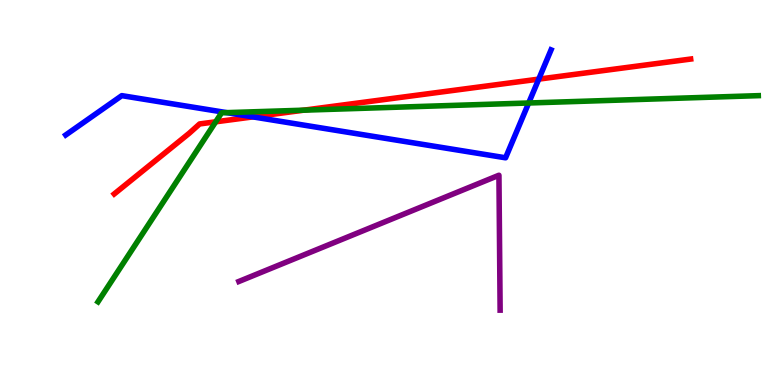[{'lines': ['blue', 'red'], 'intersections': [{'x': 3.26, 'y': 6.96}, {'x': 6.95, 'y': 7.94}]}, {'lines': ['green', 'red'], 'intersections': [{'x': 2.78, 'y': 6.84}, {'x': 3.92, 'y': 7.14}]}, {'lines': ['purple', 'red'], 'intersections': []}, {'lines': ['blue', 'green'], 'intersections': [{'x': 2.93, 'y': 7.07}, {'x': 6.82, 'y': 7.32}]}, {'lines': ['blue', 'purple'], 'intersections': []}, {'lines': ['green', 'purple'], 'intersections': []}]